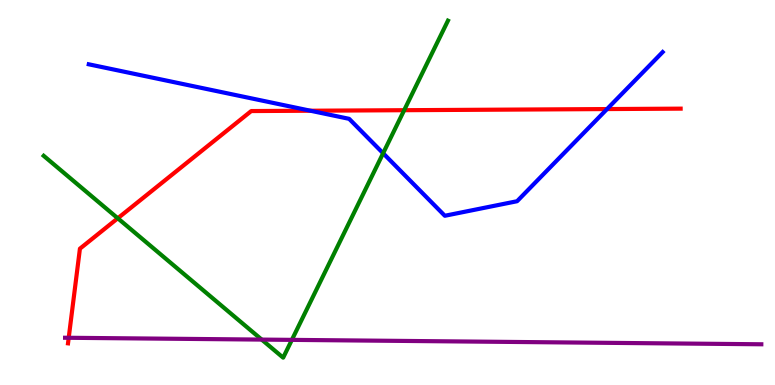[{'lines': ['blue', 'red'], 'intersections': [{'x': 4.01, 'y': 7.12}, {'x': 7.83, 'y': 7.17}]}, {'lines': ['green', 'red'], 'intersections': [{'x': 1.52, 'y': 4.33}, {'x': 5.22, 'y': 7.14}]}, {'lines': ['purple', 'red'], 'intersections': [{'x': 0.887, 'y': 1.23}]}, {'lines': ['blue', 'green'], 'intersections': [{'x': 4.94, 'y': 6.02}]}, {'lines': ['blue', 'purple'], 'intersections': []}, {'lines': ['green', 'purple'], 'intersections': [{'x': 3.38, 'y': 1.18}, {'x': 3.77, 'y': 1.17}]}]